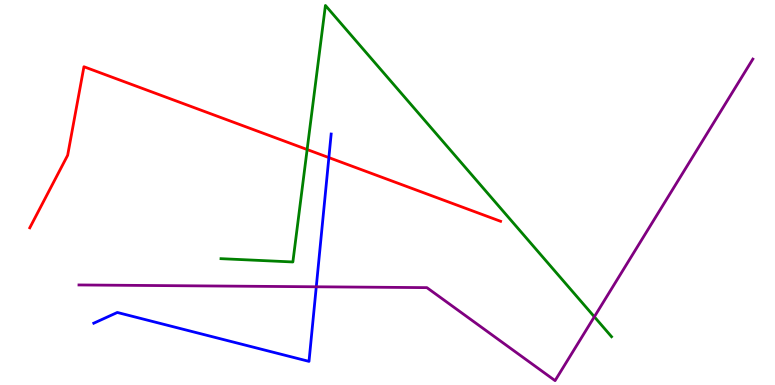[{'lines': ['blue', 'red'], 'intersections': [{'x': 4.24, 'y': 5.91}]}, {'lines': ['green', 'red'], 'intersections': [{'x': 3.96, 'y': 6.12}]}, {'lines': ['purple', 'red'], 'intersections': []}, {'lines': ['blue', 'green'], 'intersections': []}, {'lines': ['blue', 'purple'], 'intersections': [{'x': 4.08, 'y': 2.55}]}, {'lines': ['green', 'purple'], 'intersections': [{'x': 7.67, 'y': 1.77}]}]